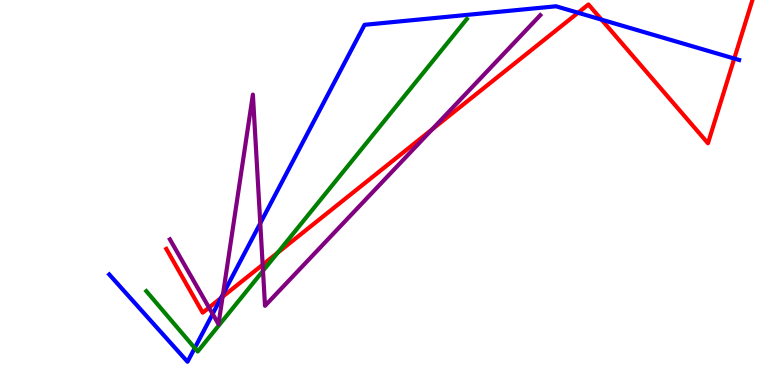[{'lines': ['blue', 'red'], 'intersections': [{'x': 2.85, 'y': 2.26}, {'x': 7.46, 'y': 9.67}, {'x': 7.76, 'y': 9.49}, {'x': 9.47, 'y': 8.48}]}, {'lines': ['green', 'red'], 'intersections': [{'x': 3.58, 'y': 3.43}]}, {'lines': ['purple', 'red'], 'intersections': [{'x': 2.7, 'y': 2.01}, {'x': 2.87, 'y': 2.29}, {'x': 3.39, 'y': 3.12}, {'x': 5.58, 'y': 6.64}]}, {'lines': ['blue', 'green'], 'intersections': [{'x': 2.51, 'y': 0.961}]}, {'lines': ['blue', 'purple'], 'intersections': [{'x': 2.74, 'y': 1.85}, {'x': 2.88, 'y': 2.36}, {'x': 3.36, 'y': 4.2}]}, {'lines': ['green', 'purple'], 'intersections': [{'x': 3.39, 'y': 2.97}]}]